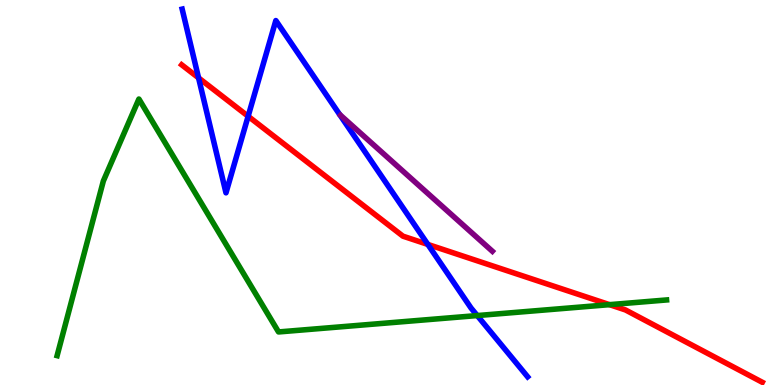[{'lines': ['blue', 'red'], 'intersections': [{'x': 2.56, 'y': 7.98}, {'x': 3.2, 'y': 6.98}, {'x': 5.52, 'y': 3.65}]}, {'lines': ['green', 'red'], 'intersections': [{'x': 7.86, 'y': 2.09}]}, {'lines': ['purple', 'red'], 'intersections': []}, {'lines': ['blue', 'green'], 'intersections': [{'x': 6.16, 'y': 1.8}]}, {'lines': ['blue', 'purple'], 'intersections': []}, {'lines': ['green', 'purple'], 'intersections': []}]